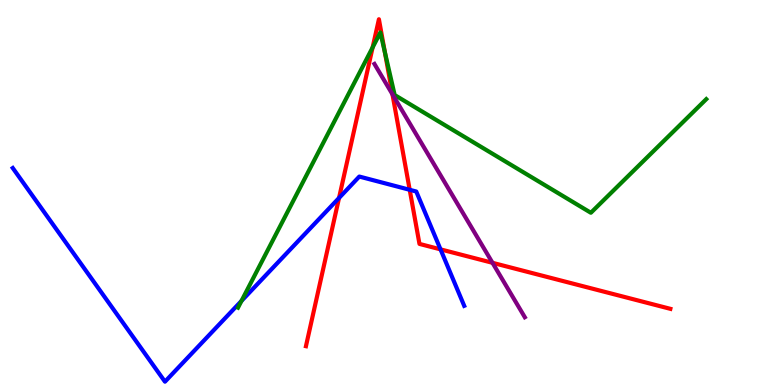[{'lines': ['blue', 'red'], 'intersections': [{'x': 4.37, 'y': 4.86}, {'x': 5.29, 'y': 5.07}, {'x': 5.68, 'y': 3.52}]}, {'lines': ['green', 'red'], 'intersections': [{'x': 4.81, 'y': 8.77}, {'x': 4.97, 'y': 8.65}]}, {'lines': ['purple', 'red'], 'intersections': [{'x': 5.06, 'y': 7.55}, {'x': 6.35, 'y': 3.17}]}, {'lines': ['blue', 'green'], 'intersections': [{'x': 3.12, 'y': 2.18}]}, {'lines': ['blue', 'purple'], 'intersections': []}, {'lines': ['green', 'purple'], 'intersections': []}]